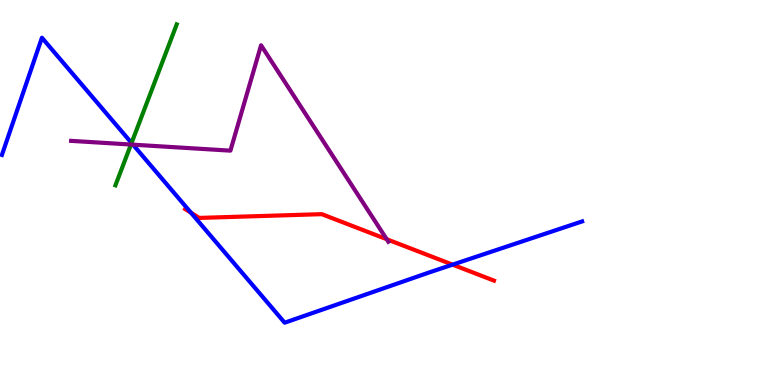[{'lines': ['blue', 'red'], 'intersections': [{'x': 2.46, 'y': 4.48}, {'x': 5.84, 'y': 3.13}]}, {'lines': ['green', 'red'], 'intersections': []}, {'lines': ['purple', 'red'], 'intersections': [{'x': 4.99, 'y': 3.79}]}, {'lines': ['blue', 'green'], 'intersections': [{'x': 1.7, 'y': 6.29}]}, {'lines': ['blue', 'purple'], 'intersections': [{'x': 1.72, 'y': 6.24}]}, {'lines': ['green', 'purple'], 'intersections': [{'x': 1.69, 'y': 6.25}]}]